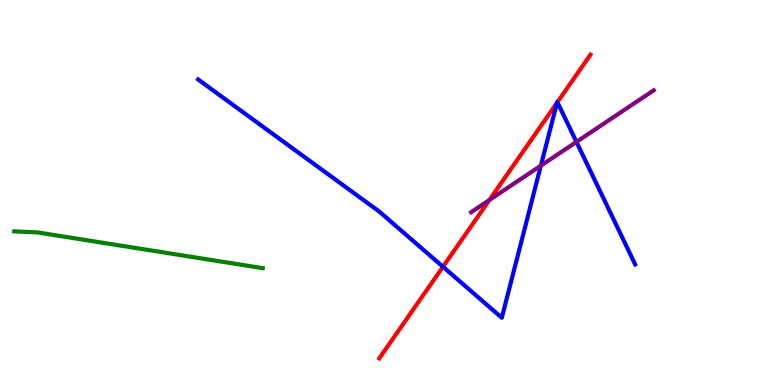[{'lines': ['blue', 'red'], 'intersections': [{'x': 5.72, 'y': 3.07}, {'x': 7.19, 'y': 7.33}, {'x': 7.19, 'y': 7.35}]}, {'lines': ['green', 'red'], 'intersections': []}, {'lines': ['purple', 'red'], 'intersections': [{'x': 6.31, 'y': 4.8}]}, {'lines': ['blue', 'green'], 'intersections': []}, {'lines': ['blue', 'purple'], 'intersections': [{'x': 6.98, 'y': 5.7}, {'x': 7.44, 'y': 6.31}]}, {'lines': ['green', 'purple'], 'intersections': []}]